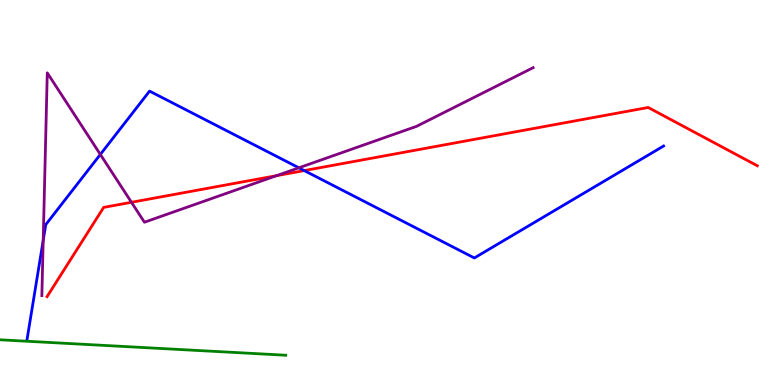[{'lines': ['blue', 'red'], 'intersections': [{'x': 3.93, 'y': 5.57}]}, {'lines': ['green', 'red'], 'intersections': []}, {'lines': ['purple', 'red'], 'intersections': [{'x': 1.7, 'y': 4.75}, {'x': 3.57, 'y': 5.44}]}, {'lines': ['blue', 'green'], 'intersections': []}, {'lines': ['blue', 'purple'], 'intersections': [{'x': 0.557, 'y': 3.76}, {'x': 1.29, 'y': 5.99}, {'x': 3.86, 'y': 5.64}]}, {'lines': ['green', 'purple'], 'intersections': []}]